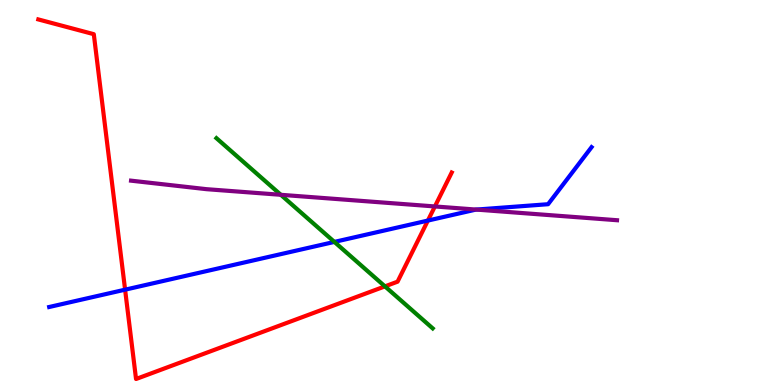[{'lines': ['blue', 'red'], 'intersections': [{'x': 1.61, 'y': 2.48}, {'x': 5.52, 'y': 4.27}]}, {'lines': ['green', 'red'], 'intersections': [{'x': 4.97, 'y': 2.56}]}, {'lines': ['purple', 'red'], 'intersections': [{'x': 5.61, 'y': 4.64}]}, {'lines': ['blue', 'green'], 'intersections': [{'x': 4.31, 'y': 3.72}]}, {'lines': ['blue', 'purple'], 'intersections': [{'x': 6.14, 'y': 4.56}]}, {'lines': ['green', 'purple'], 'intersections': [{'x': 3.62, 'y': 4.94}]}]